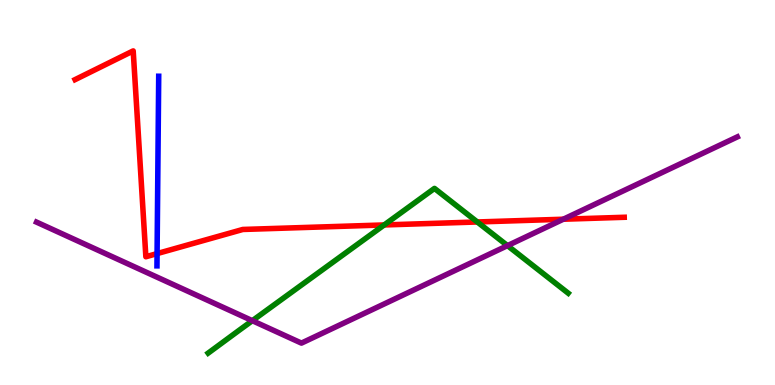[{'lines': ['blue', 'red'], 'intersections': [{'x': 2.03, 'y': 3.41}]}, {'lines': ['green', 'red'], 'intersections': [{'x': 4.96, 'y': 4.16}, {'x': 6.16, 'y': 4.23}]}, {'lines': ['purple', 'red'], 'intersections': [{'x': 7.27, 'y': 4.31}]}, {'lines': ['blue', 'green'], 'intersections': []}, {'lines': ['blue', 'purple'], 'intersections': []}, {'lines': ['green', 'purple'], 'intersections': [{'x': 3.26, 'y': 1.67}, {'x': 6.55, 'y': 3.62}]}]